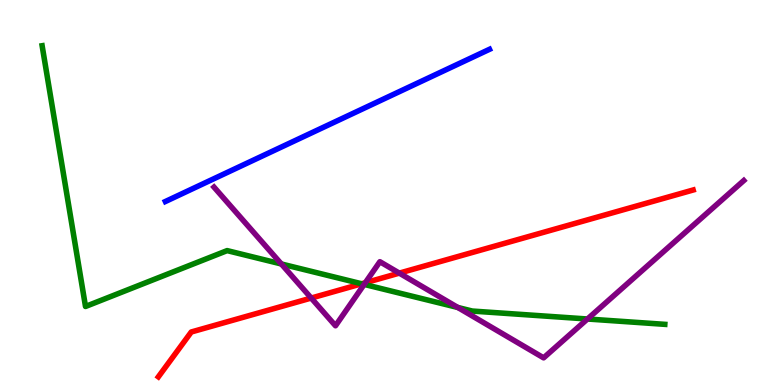[{'lines': ['blue', 'red'], 'intersections': []}, {'lines': ['green', 'red'], 'intersections': [{'x': 4.67, 'y': 2.63}]}, {'lines': ['purple', 'red'], 'intersections': [{'x': 4.02, 'y': 2.26}, {'x': 4.71, 'y': 2.66}, {'x': 5.15, 'y': 2.91}]}, {'lines': ['blue', 'green'], 'intersections': []}, {'lines': ['blue', 'purple'], 'intersections': []}, {'lines': ['green', 'purple'], 'intersections': [{'x': 3.63, 'y': 3.14}, {'x': 4.7, 'y': 2.61}, {'x': 5.91, 'y': 2.01}, {'x': 7.58, 'y': 1.71}]}]